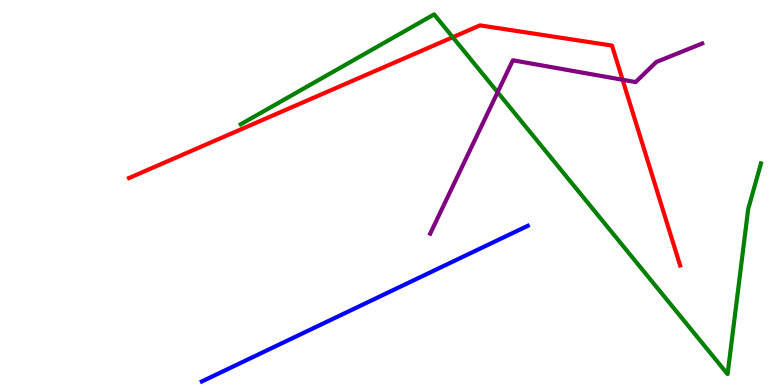[{'lines': ['blue', 'red'], 'intersections': []}, {'lines': ['green', 'red'], 'intersections': [{'x': 5.84, 'y': 9.03}]}, {'lines': ['purple', 'red'], 'intersections': [{'x': 8.03, 'y': 7.93}]}, {'lines': ['blue', 'green'], 'intersections': []}, {'lines': ['blue', 'purple'], 'intersections': []}, {'lines': ['green', 'purple'], 'intersections': [{'x': 6.42, 'y': 7.6}]}]